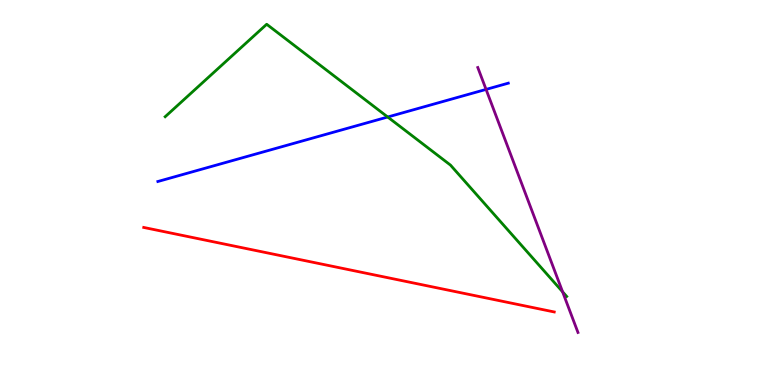[{'lines': ['blue', 'red'], 'intersections': []}, {'lines': ['green', 'red'], 'intersections': []}, {'lines': ['purple', 'red'], 'intersections': []}, {'lines': ['blue', 'green'], 'intersections': [{'x': 5.0, 'y': 6.96}]}, {'lines': ['blue', 'purple'], 'intersections': [{'x': 6.27, 'y': 7.68}]}, {'lines': ['green', 'purple'], 'intersections': [{'x': 7.26, 'y': 2.42}]}]